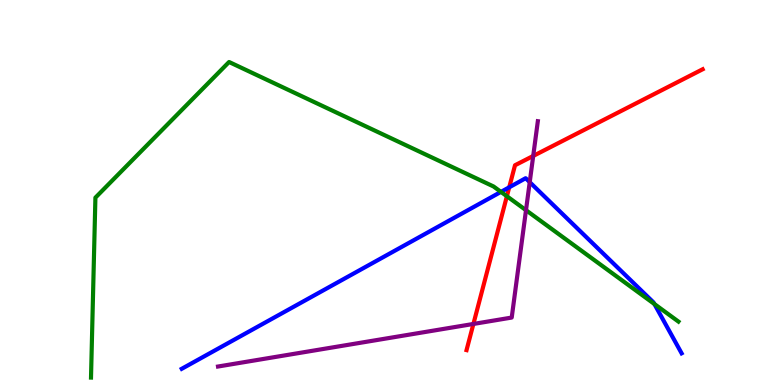[{'lines': ['blue', 'red'], 'intersections': [{'x': 6.57, 'y': 5.14}]}, {'lines': ['green', 'red'], 'intersections': [{'x': 6.54, 'y': 4.9}]}, {'lines': ['purple', 'red'], 'intersections': [{'x': 6.11, 'y': 1.59}, {'x': 6.88, 'y': 5.95}]}, {'lines': ['blue', 'green'], 'intersections': [{'x': 6.46, 'y': 5.02}, {'x': 8.44, 'y': 2.1}]}, {'lines': ['blue', 'purple'], 'intersections': [{'x': 6.84, 'y': 5.27}]}, {'lines': ['green', 'purple'], 'intersections': [{'x': 6.79, 'y': 4.54}]}]